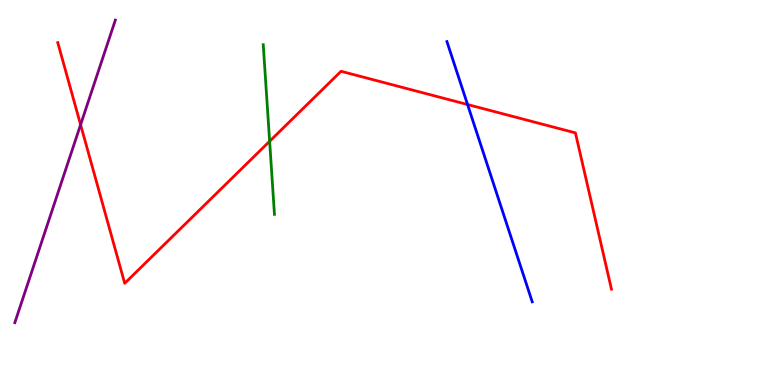[{'lines': ['blue', 'red'], 'intersections': [{'x': 6.03, 'y': 7.28}]}, {'lines': ['green', 'red'], 'intersections': [{'x': 3.48, 'y': 6.33}]}, {'lines': ['purple', 'red'], 'intersections': [{'x': 1.04, 'y': 6.76}]}, {'lines': ['blue', 'green'], 'intersections': []}, {'lines': ['blue', 'purple'], 'intersections': []}, {'lines': ['green', 'purple'], 'intersections': []}]